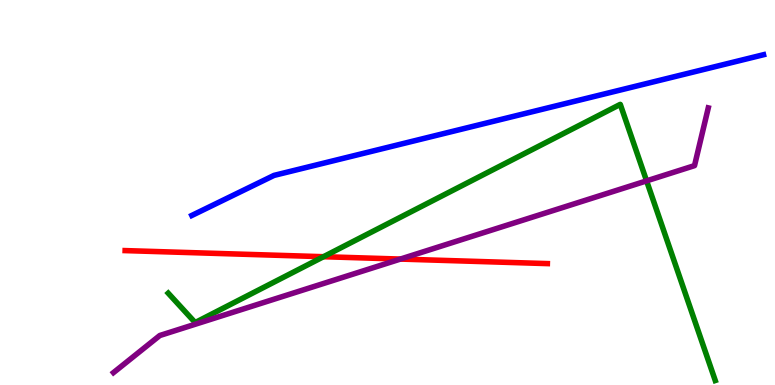[{'lines': ['blue', 'red'], 'intersections': []}, {'lines': ['green', 'red'], 'intersections': [{'x': 4.17, 'y': 3.33}]}, {'lines': ['purple', 'red'], 'intersections': [{'x': 5.17, 'y': 3.27}]}, {'lines': ['blue', 'green'], 'intersections': []}, {'lines': ['blue', 'purple'], 'intersections': []}, {'lines': ['green', 'purple'], 'intersections': [{'x': 8.34, 'y': 5.3}]}]